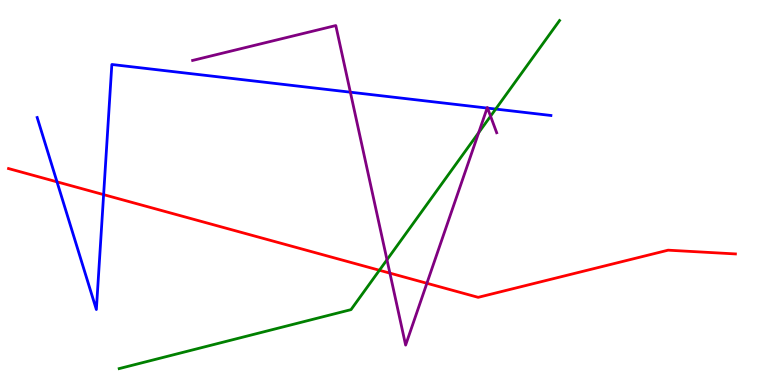[{'lines': ['blue', 'red'], 'intersections': [{'x': 0.736, 'y': 5.28}, {'x': 1.34, 'y': 4.94}]}, {'lines': ['green', 'red'], 'intersections': [{'x': 4.9, 'y': 2.98}]}, {'lines': ['purple', 'red'], 'intersections': [{'x': 5.03, 'y': 2.91}, {'x': 5.51, 'y': 2.64}]}, {'lines': ['blue', 'green'], 'intersections': [{'x': 6.4, 'y': 7.17}]}, {'lines': ['blue', 'purple'], 'intersections': [{'x': 4.52, 'y': 7.61}, {'x': 6.29, 'y': 7.19}, {'x': 6.29, 'y': 7.19}]}, {'lines': ['green', 'purple'], 'intersections': [{'x': 4.99, 'y': 3.25}, {'x': 6.18, 'y': 6.55}, {'x': 6.33, 'y': 6.98}]}]